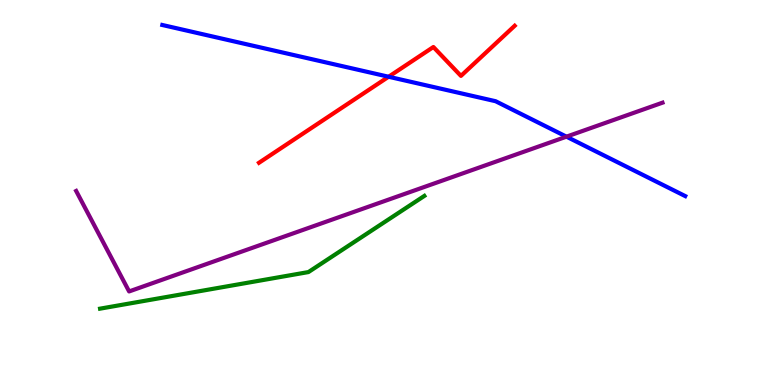[{'lines': ['blue', 'red'], 'intersections': [{'x': 5.01, 'y': 8.01}]}, {'lines': ['green', 'red'], 'intersections': []}, {'lines': ['purple', 'red'], 'intersections': []}, {'lines': ['blue', 'green'], 'intersections': []}, {'lines': ['blue', 'purple'], 'intersections': [{'x': 7.31, 'y': 6.45}]}, {'lines': ['green', 'purple'], 'intersections': []}]